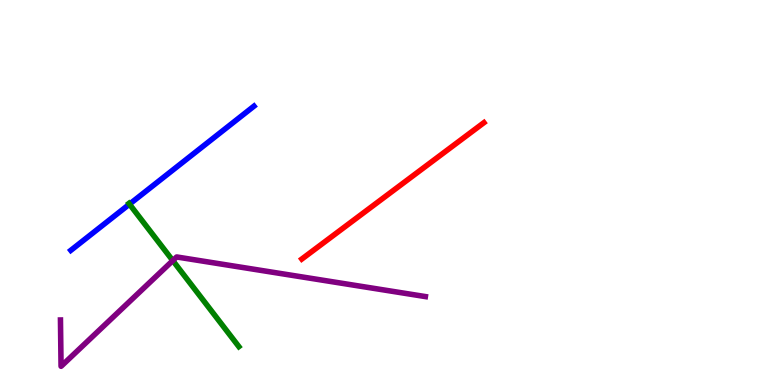[{'lines': ['blue', 'red'], 'intersections': []}, {'lines': ['green', 'red'], 'intersections': []}, {'lines': ['purple', 'red'], 'intersections': []}, {'lines': ['blue', 'green'], 'intersections': [{'x': 1.67, 'y': 4.7}]}, {'lines': ['blue', 'purple'], 'intersections': []}, {'lines': ['green', 'purple'], 'intersections': [{'x': 2.23, 'y': 3.23}]}]